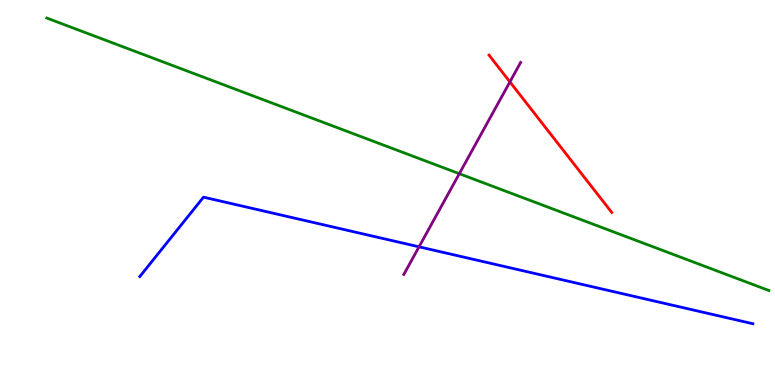[{'lines': ['blue', 'red'], 'intersections': []}, {'lines': ['green', 'red'], 'intersections': []}, {'lines': ['purple', 'red'], 'intersections': [{'x': 6.58, 'y': 7.87}]}, {'lines': ['blue', 'green'], 'intersections': []}, {'lines': ['blue', 'purple'], 'intersections': [{'x': 5.41, 'y': 3.59}]}, {'lines': ['green', 'purple'], 'intersections': [{'x': 5.93, 'y': 5.49}]}]